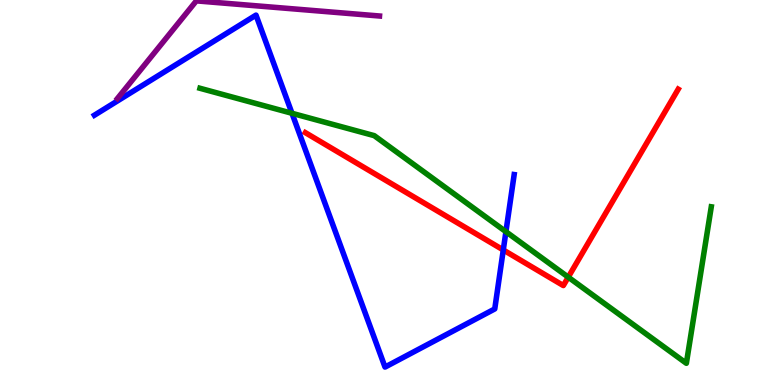[{'lines': ['blue', 'red'], 'intersections': [{'x': 6.49, 'y': 3.51}]}, {'lines': ['green', 'red'], 'intersections': [{'x': 7.33, 'y': 2.8}]}, {'lines': ['purple', 'red'], 'intersections': []}, {'lines': ['blue', 'green'], 'intersections': [{'x': 3.77, 'y': 7.06}, {'x': 6.53, 'y': 3.98}]}, {'lines': ['blue', 'purple'], 'intersections': []}, {'lines': ['green', 'purple'], 'intersections': []}]